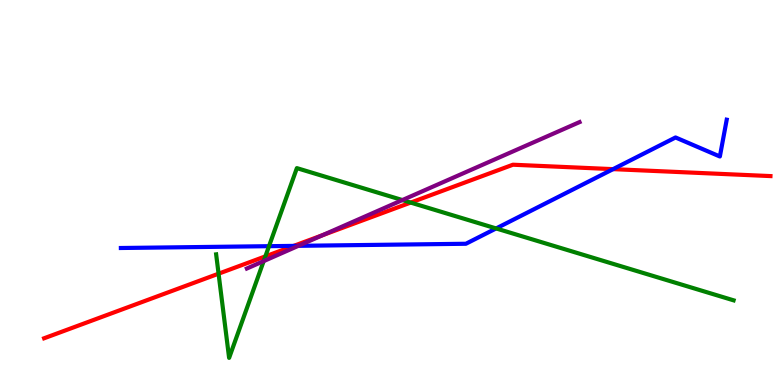[{'lines': ['blue', 'red'], 'intersections': [{'x': 3.79, 'y': 3.61}, {'x': 7.91, 'y': 5.61}]}, {'lines': ['green', 'red'], 'intersections': [{'x': 2.82, 'y': 2.89}, {'x': 3.42, 'y': 3.34}, {'x': 5.3, 'y': 4.74}]}, {'lines': ['purple', 'red'], 'intersections': [{'x': 4.16, 'y': 3.89}]}, {'lines': ['blue', 'green'], 'intersections': [{'x': 3.47, 'y': 3.61}, {'x': 6.4, 'y': 4.07}]}, {'lines': ['blue', 'purple'], 'intersections': [{'x': 3.85, 'y': 3.62}]}, {'lines': ['green', 'purple'], 'intersections': [{'x': 3.4, 'y': 3.22}, {'x': 5.19, 'y': 4.8}]}]